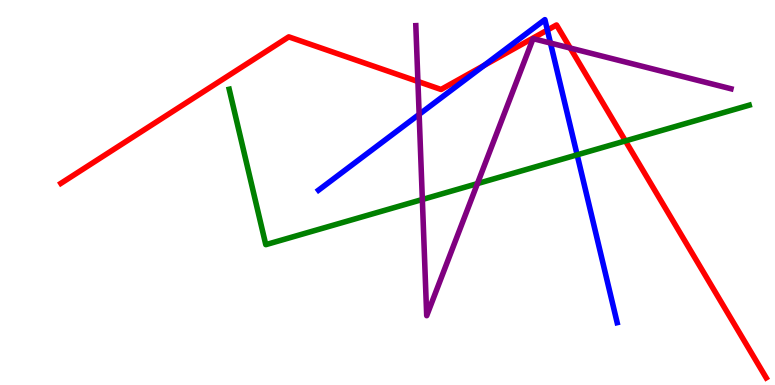[{'lines': ['blue', 'red'], 'intersections': [{'x': 6.25, 'y': 8.3}, {'x': 7.06, 'y': 9.22}]}, {'lines': ['green', 'red'], 'intersections': [{'x': 8.07, 'y': 6.34}]}, {'lines': ['purple', 'red'], 'intersections': [{'x': 5.39, 'y': 7.88}, {'x': 7.36, 'y': 8.75}]}, {'lines': ['blue', 'green'], 'intersections': [{'x': 7.45, 'y': 5.98}]}, {'lines': ['blue', 'purple'], 'intersections': [{'x': 5.41, 'y': 7.03}, {'x': 7.1, 'y': 8.88}]}, {'lines': ['green', 'purple'], 'intersections': [{'x': 5.45, 'y': 4.82}, {'x': 6.16, 'y': 5.23}]}]